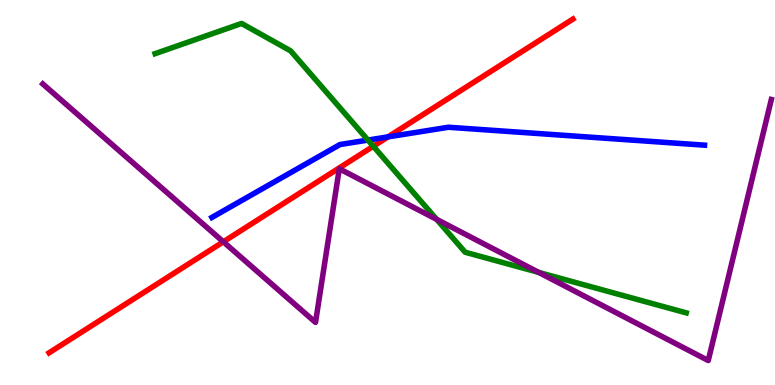[{'lines': ['blue', 'red'], 'intersections': [{'x': 5.01, 'y': 6.44}]}, {'lines': ['green', 'red'], 'intersections': [{'x': 4.82, 'y': 6.2}]}, {'lines': ['purple', 'red'], 'intersections': [{'x': 2.88, 'y': 3.72}]}, {'lines': ['blue', 'green'], 'intersections': [{'x': 4.75, 'y': 6.36}]}, {'lines': ['blue', 'purple'], 'intersections': []}, {'lines': ['green', 'purple'], 'intersections': [{'x': 5.63, 'y': 4.3}, {'x': 6.95, 'y': 2.92}]}]